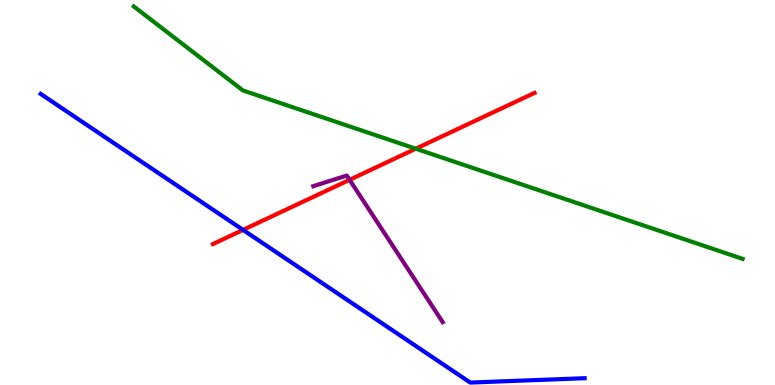[{'lines': ['blue', 'red'], 'intersections': [{'x': 3.14, 'y': 4.03}]}, {'lines': ['green', 'red'], 'intersections': [{'x': 5.36, 'y': 6.14}]}, {'lines': ['purple', 'red'], 'intersections': [{'x': 4.51, 'y': 5.33}]}, {'lines': ['blue', 'green'], 'intersections': []}, {'lines': ['blue', 'purple'], 'intersections': []}, {'lines': ['green', 'purple'], 'intersections': []}]